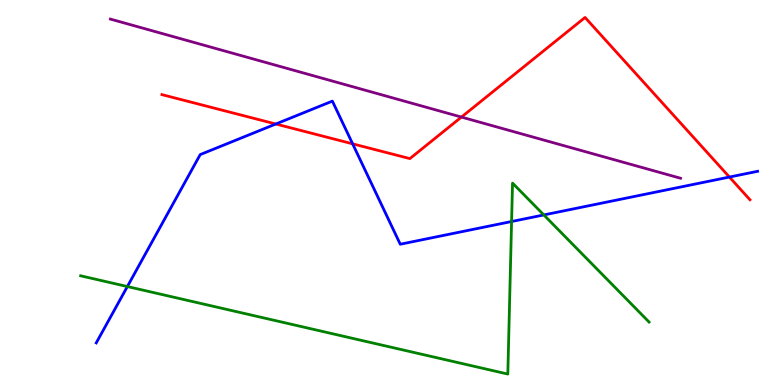[{'lines': ['blue', 'red'], 'intersections': [{'x': 3.56, 'y': 6.78}, {'x': 4.55, 'y': 6.26}, {'x': 9.41, 'y': 5.4}]}, {'lines': ['green', 'red'], 'intersections': []}, {'lines': ['purple', 'red'], 'intersections': [{'x': 5.95, 'y': 6.96}]}, {'lines': ['blue', 'green'], 'intersections': [{'x': 1.64, 'y': 2.56}, {'x': 6.6, 'y': 4.25}, {'x': 7.02, 'y': 4.42}]}, {'lines': ['blue', 'purple'], 'intersections': []}, {'lines': ['green', 'purple'], 'intersections': []}]